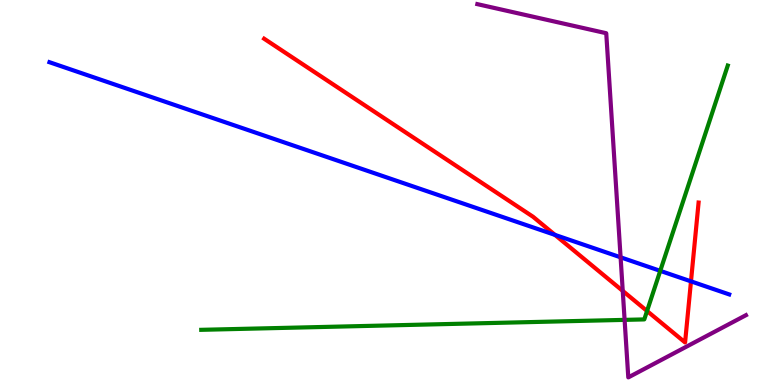[{'lines': ['blue', 'red'], 'intersections': [{'x': 7.16, 'y': 3.9}, {'x': 8.92, 'y': 2.69}]}, {'lines': ['green', 'red'], 'intersections': [{'x': 8.35, 'y': 1.92}]}, {'lines': ['purple', 'red'], 'intersections': [{'x': 8.04, 'y': 2.44}]}, {'lines': ['blue', 'green'], 'intersections': [{'x': 8.52, 'y': 2.96}]}, {'lines': ['blue', 'purple'], 'intersections': [{'x': 8.01, 'y': 3.32}]}, {'lines': ['green', 'purple'], 'intersections': [{'x': 8.06, 'y': 1.69}]}]